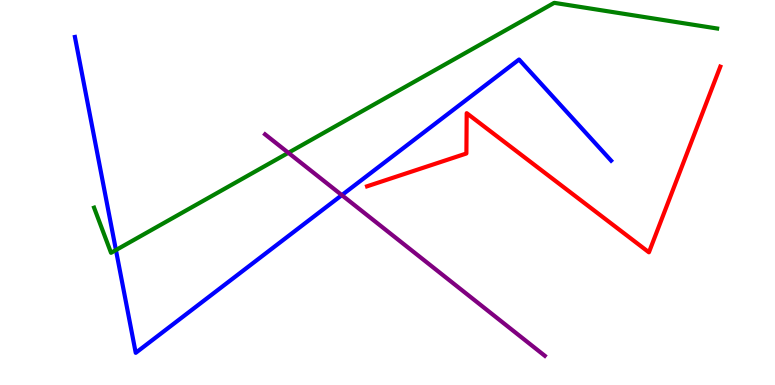[{'lines': ['blue', 'red'], 'intersections': []}, {'lines': ['green', 'red'], 'intersections': []}, {'lines': ['purple', 'red'], 'intersections': []}, {'lines': ['blue', 'green'], 'intersections': [{'x': 1.5, 'y': 3.51}]}, {'lines': ['blue', 'purple'], 'intersections': [{'x': 4.41, 'y': 4.93}]}, {'lines': ['green', 'purple'], 'intersections': [{'x': 3.72, 'y': 6.03}]}]